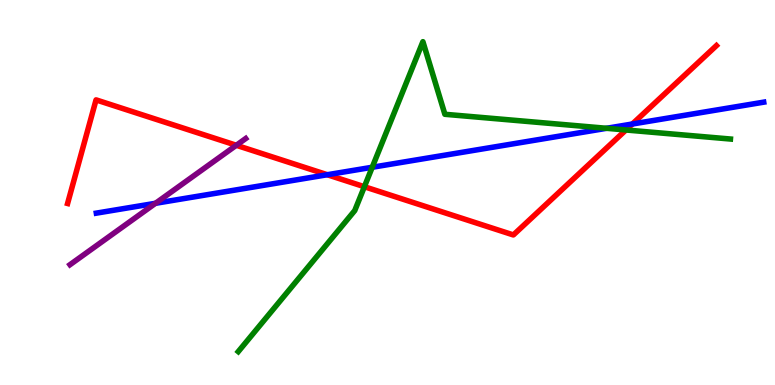[{'lines': ['blue', 'red'], 'intersections': [{'x': 4.22, 'y': 5.46}, {'x': 8.16, 'y': 6.78}]}, {'lines': ['green', 'red'], 'intersections': [{'x': 4.7, 'y': 5.15}, {'x': 8.08, 'y': 6.62}]}, {'lines': ['purple', 'red'], 'intersections': [{'x': 3.05, 'y': 6.23}]}, {'lines': ['blue', 'green'], 'intersections': [{'x': 4.8, 'y': 5.66}, {'x': 7.83, 'y': 6.67}]}, {'lines': ['blue', 'purple'], 'intersections': [{'x': 2.01, 'y': 4.72}]}, {'lines': ['green', 'purple'], 'intersections': []}]